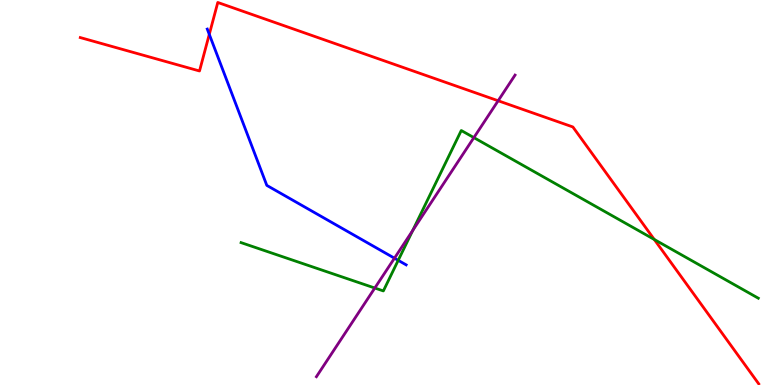[{'lines': ['blue', 'red'], 'intersections': [{'x': 2.7, 'y': 9.11}]}, {'lines': ['green', 'red'], 'intersections': [{'x': 8.44, 'y': 3.78}]}, {'lines': ['purple', 'red'], 'intersections': [{'x': 6.43, 'y': 7.38}]}, {'lines': ['blue', 'green'], 'intersections': [{'x': 5.14, 'y': 3.24}]}, {'lines': ['blue', 'purple'], 'intersections': [{'x': 5.09, 'y': 3.29}]}, {'lines': ['green', 'purple'], 'intersections': [{'x': 4.84, 'y': 2.52}, {'x': 5.33, 'y': 4.01}, {'x': 6.11, 'y': 6.43}]}]